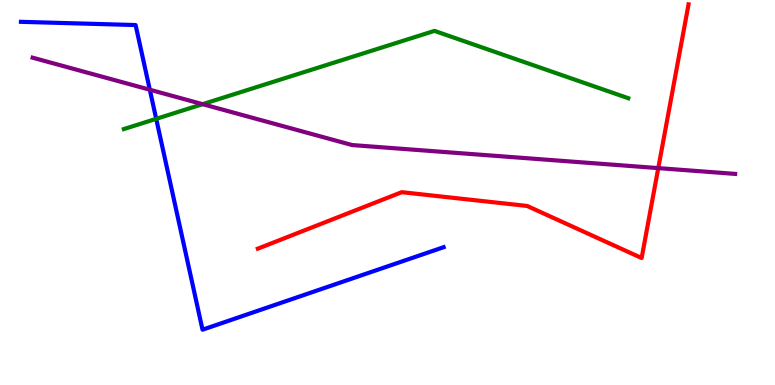[{'lines': ['blue', 'red'], 'intersections': []}, {'lines': ['green', 'red'], 'intersections': []}, {'lines': ['purple', 'red'], 'intersections': [{'x': 8.49, 'y': 5.63}]}, {'lines': ['blue', 'green'], 'intersections': [{'x': 2.02, 'y': 6.91}]}, {'lines': ['blue', 'purple'], 'intersections': [{'x': 1.93, 'y': 7.67}]}, {'lines': ['green', 'purple'], 'intersections': [{'x': 2.61, 'y': 7.29}]}]